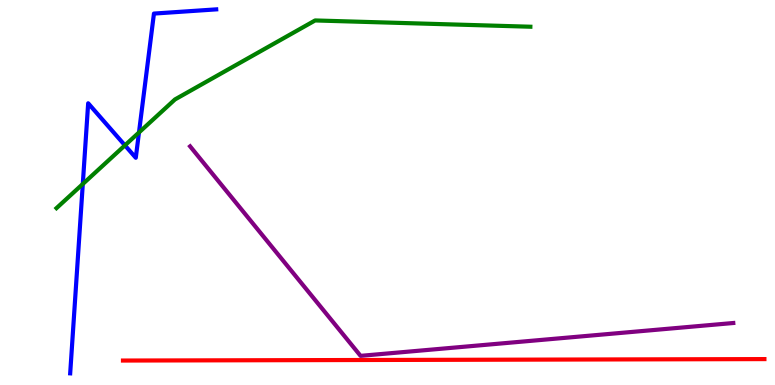[{'lines': ['blue', 'red'], 'intersections': []}, {'lines': ['green', 'red'], 'intersections': []}, {'lines': ['purple', 'red'], 'intersections': []}, {'lines': ['blue', 'green'], 'intersections': [{'x': 1.07, 'y': 5.22}, {'x': 1.61, 'y': 6.22}, {'x': 1.79, 'y': 6.56}]}, {'lines': ['blue', 'purple'], 'intersections': []}, {'lines': ['green', 'purple'], 'intersections': []}]